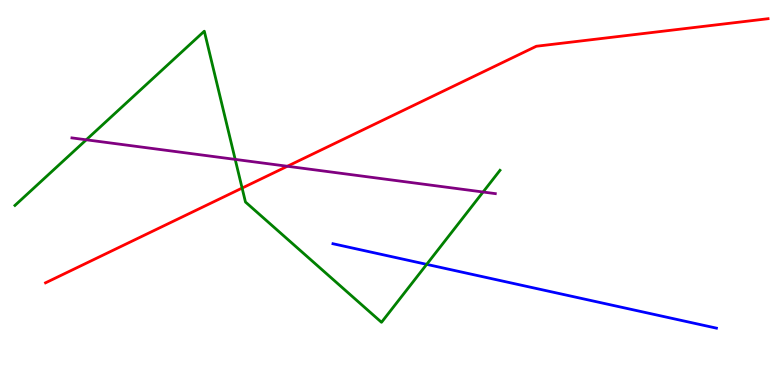[{'lines': ['blue', 'red'], 'intersections': []}, {'lines': ['green', 'red'], 'intersections': [{'x': 3.12, 'y': 5.11}]}, {'lines': ['purple', 'red'], 'intersections': [{'x': 3.71, 'y': 5.68}]}, {'lines': ['blue', 'green'], 'intersections': [{'x': 5.51, 'y': 3.13}]}, {'lines': ['blue', 'purple'], 'intersections': []}, {'lines': ['green', 'purple'], 'intersections': [{'x': 1.11, 'y': 6.37}, {'x': 3.03, 'y': 5.86}, {'x': 6.23, 'y': 5.01}]}]